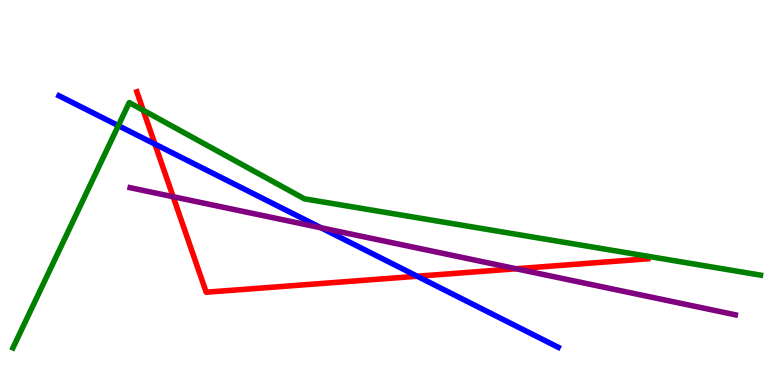[{'lines': ['blue', 'red'], 'intersections': [{'x': 2.0, 'y': 6.26}, {'x': 5.38, 'y': 2.82}]}, {'lines': ['green', 'red'], 'intersections': [{'x': 1.85, 'y': 7.14}]}, {'lines': ['purple', 'red'], 'intersections': [{'x': 2.23, 'y': 4.89}, {'x': 6.66, 'y': 3.02}]}, {'lines': ['blue', 'green'], 'intersections': [{'x': 1.53, 'y': 6.74}]}, {'lines': ['blue', 'purple'], 'intersections': [{'x': 4.14, 'y': 4.08}]}, {'lines': ['green', 'purple'], 'intersections': []}]